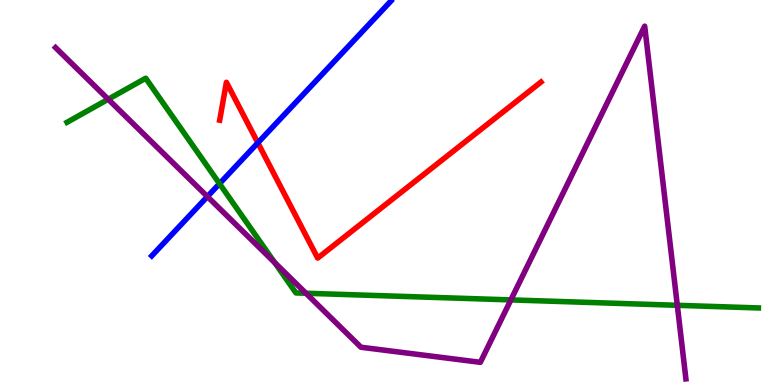[{'lines': ['blue', 'red'], 'intersections': [{'x': 3.33, 'y': 6.29}]}, {'lines': ['green', 'red'], 'intersections': []}, {'lines': ['purple', 'red'], 'intersections': []}, {'lines': ['blue', 'green'], 'intersections': [{'x': 2.83, 'y': 5.23}]}, {'lines': ['blue', 'purple'], 'intersections': [{'x': 2.68, 'y': 4.89}]}, {'lines': ['green', 'purple'], 'intersections': [{'x': 1.4, 'y': 7.42}, {'x': 3.54, 'y': 3.18}, {'x': 3.95, 'y': 2.38}, {'x': 6.59, 'y': 2.21}, {'x': 8.74, 'y': 2.07}]}]